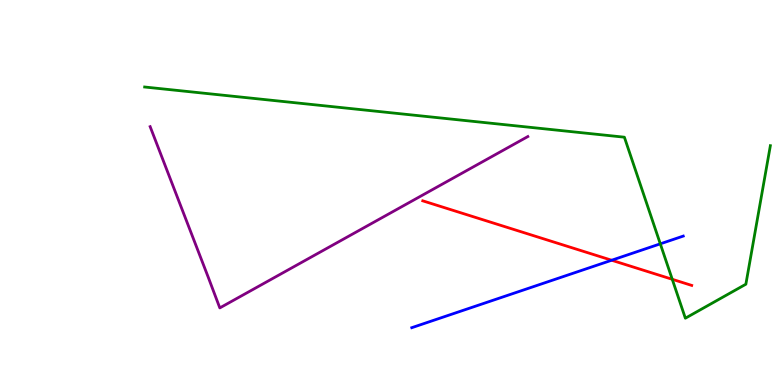[{'lines': ['blue', 'red'], 'intersections': [{'x': 7.89, 'y': 3.24}]}, {'lines': ['green', 'red'], 'intersections': [{'x': 8.67, 'y': 2.75}]}, {'lines': ['purple', 'red'], 'intersections': []}, {'lines': ['blue', 'green'], 'intersections': [{'x': 8.52, 'y': 3.67}]}, {'lines': ['blue', 'purple'], 'intersections': []}, {'lines': ['green', 'purple'], 'intersections': []}]